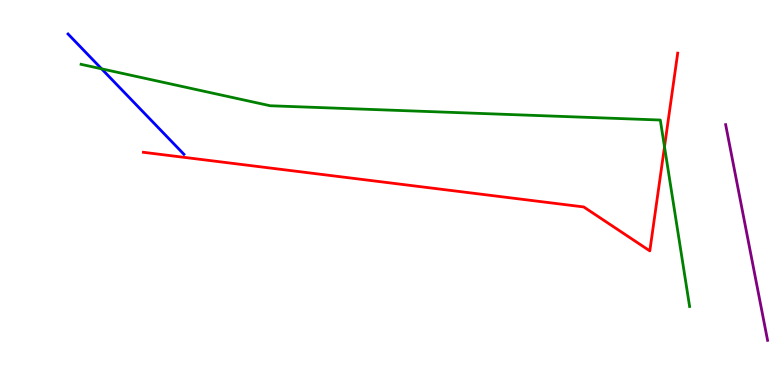[{'lines': ['blue', 'red'], 'intersections': []}, {'lines': ['green', 'red'], 'intersections': [{'x': 8.57, 'y': 6.19}]}, {'lines': ['purple', 'red'], 'intersections': []}, {'lines': ['blue', 'green'], 'intersections': [{'x': 1.31, 'y': 8.21}]}, {'lines': ['blue', 'purple'], 'intersections': []}, {'lines': ['green', 'purple'], 'intersections': []}]